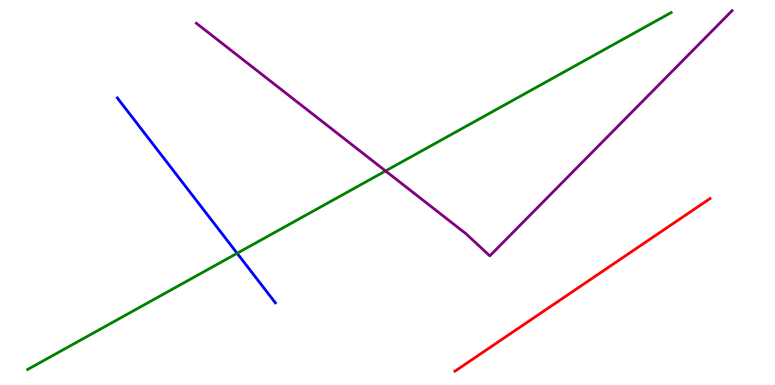[{'lines': ['blue', 'red'], 'intersections': []}, {'lines': ['green', 'red'], 'intersections': []}, {'lines': ['purple', 'red'], 'intersections': []}, {'lines': ['blue', 'green'], 'intersections': [{'x': 3.06, 'y': 3.42}]}, {'lines': ['blue', 'purple'], 'intersections': []}, {'lines': ['green', 'purple'], 'intersections': [{'x': 4.98, 'y': 5.56}]}]